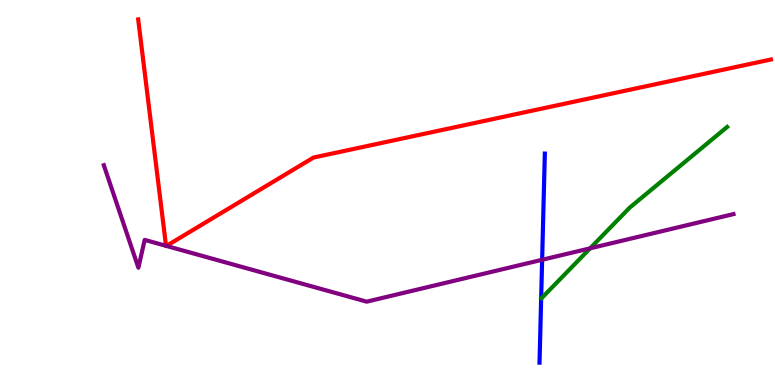[{'lines': ['blue', 'red'], 'intersections': []}, {'lines': ['green', 'red'], 'intersections': []}, {'lines': ['purple', 'red'], 'intersections': [{'x': 2.14, 'y': 3.61}, {'x': 2.15, 'y': 3.61}]}, {'lines': ['blue', 'green'], 'intersections': []}, {'lines': ['blue', 'purple'], 'intersections': [{'x': 7.0, 'y': 3.25}]}, {'lines': ['green', 'purple'], 'intersections': [{'x': 7.61, 'y': 3.55}]}]